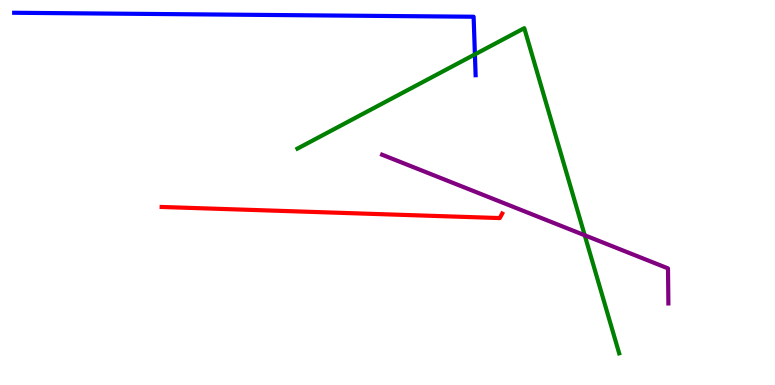[{'lines': ['blue', 'red'], 'intersections': []}, {'lines': ['green', 'red'], 'intersections': []}, {'lines': ['purple', 'red'], 'intersections': []}, {'lines': ['blue', 'green'], 'intersections': [{'x': 6.13, 'y': 8.59}]}, {'lines': ['blue', 'purple'], 'intersections': []}, {'lines': ['green', 'purple'], 'intersections': [{'x': 7.54, 'y': 3.89}]}]